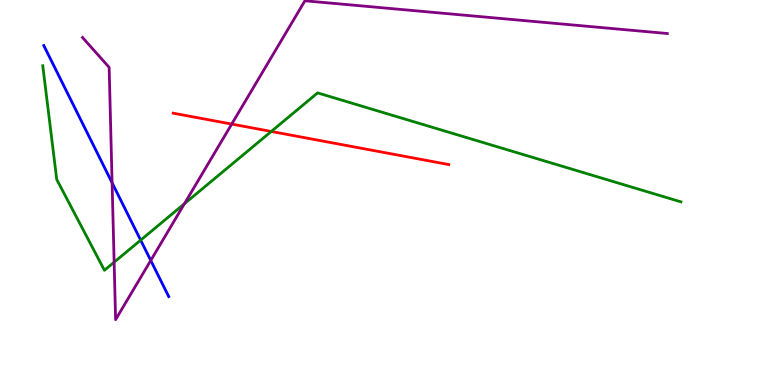[{'lines': ['blue', 'red'], 'intersections': []}, {'lines': ['green', 'red'], 'intersections': [{'x': 3.5, 'y': 6.59}]}, {'lines': ['purple', 'red'], 'intersections': [{'x': 2.99, 'y': 6.78}]}, {'lines': ['blue', 'green'], 'intersections': [{'x': 1.81, 'y': 3.76}]}, {'lines': ['blue', 'purple'], 'intersections': [{'x': 1.45, 'y': 5.25}, {'x': 1.95, 'y': 3.24}]}, {'lines': ['green', 'purple'], 'intersections': [{'x': 1.47, 'y': 3.19}, {'x': 2.38, 'y': 4.71}]}]